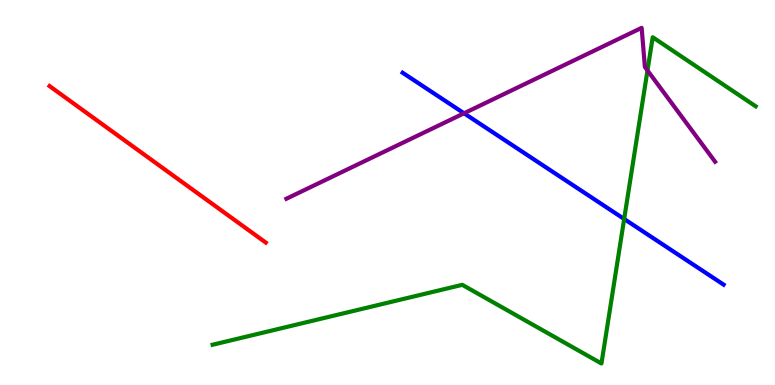[{'lines': ['blue', 'red'], 'intersections': []}, {'lines': ['green', 'red'], 'intersections': []}, {'lines': ['purple', 'red'], 'intersections': []}, {'lines': ['blue', 'green'], 'intersections': [{'x': 8.05, 'y': 4.31}]}, {'lines': ['blue', 'purple'], 'intersections': [{'x': 5.99, 'y': 7.06}]}, {'lines': ['green', 'purple'], 'intersections': [{'x': 8.35, 'y': 8.17}]}]